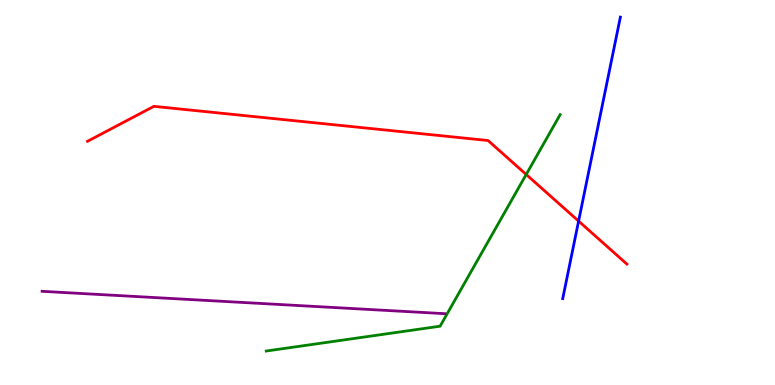[{'lines': ['blue', 'red'], 'intersections': [{'x': 7.47, 'y': 4.26}]}, {'lines': ['green', 'red'], 'intersections': [{'x': 6.79, 'y': 5.47}]}, {'lines': ['purple', 'red'], 'intersections': []}, {'lines': ['blue', 'green'], 'intersections': []}, {'lines': ['blue', 'purple'], 'intersections': []}, {'lines': ['green', 'purple'], 'intersections': []}]